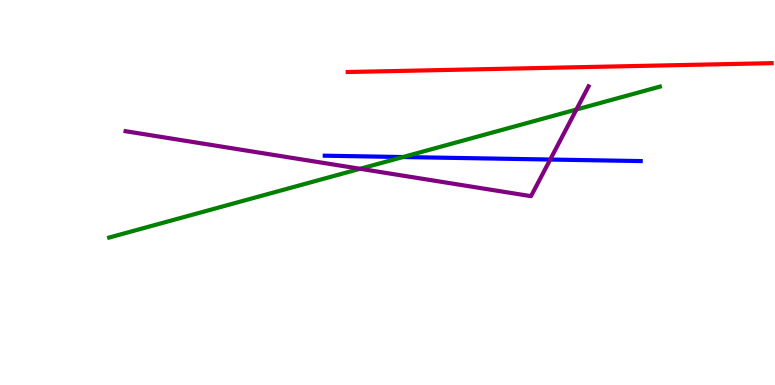[{'lines': ['blue', 'red'], 'intersections': []}, {'lines': ['green', 'red'], 'intersections': []}, {'lines': ['purple', 'red'], 'intersections': []}, {'lines': ['blue', 'green'], 'intersections': [{'x': 5.2, 'y': 5.92}]}, {'lines': ['blue', 'purple'], 'intersections': [{'x': 7.1, 'y': 5.86}]}, {'lines': ['green', 'purple'], 'intersections': [{'x': 4.65, 'y': 5.62}, {'x': 7.44, 'y': 7.16}]}]